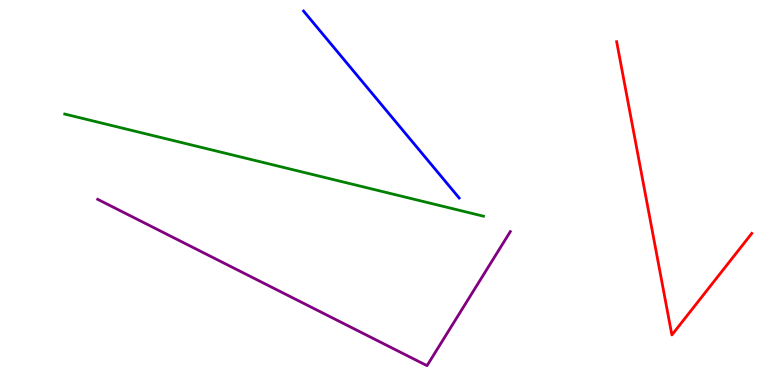[{'lines': ['blue', 'red'], 'intersections': []}, {'lines': ['green', 'red'], 'intersections': []}, {'lines': ['purple', 'red'], 'intersections': []}, {'lines': ['blue', 'green'], 'intersections': []}, {'lines': ['blue', 'purple'], 'intersections': []}, {'lines': ['green', 'purple'], 'intersections': []}]